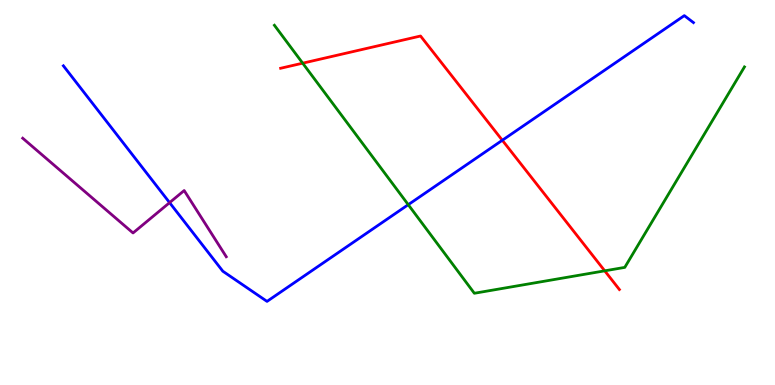[{'lines': ['blue', 'red'], 'intersections': [{'x': 6.48, 'y': 6.36}]}, {'lines': ['green', 'red'], 'intersections': [{'x': 3.91, 'y': 8.36}, {'x': 7.8, 'y': 2.97}]}, {'lines': ['purple', 'red'], 'intersections': []}, {'lines': ['blue', 'green'], 'intersections': [{'x': 5.27, 'y': 4.68}]}, {'lines': ['blue', 'purple'], 'intersections': [{'x': 2.19, 'y': 4.74}]}, {'lines': ['green', 'purple'], 'intersections': []}]